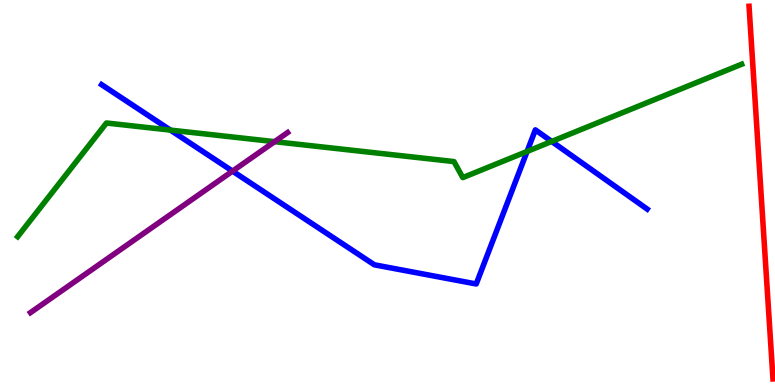[{'lines': ['blue', 'red'], 'intersections': []}, {'lines': ['green', 'red'], 'intersections': []}, {'lines': ['purple', 'red'], 'intersections': []}, {'lines': ['blue', 'green'], 'intersections': [{'x': 2.2, 'y': 6.62}, {'x': 6.8, 'y': 6.07}, {'x': 7.12, 'y': 6.33}]}, {'lines': ['blue', 'purple'], 'intersections': [{'x': 3.0, 'y': 5.56}]}, {'lines': ['green', 'purple'], 'intersections': [{'x': 3.54, 'y': 6.32}]}]